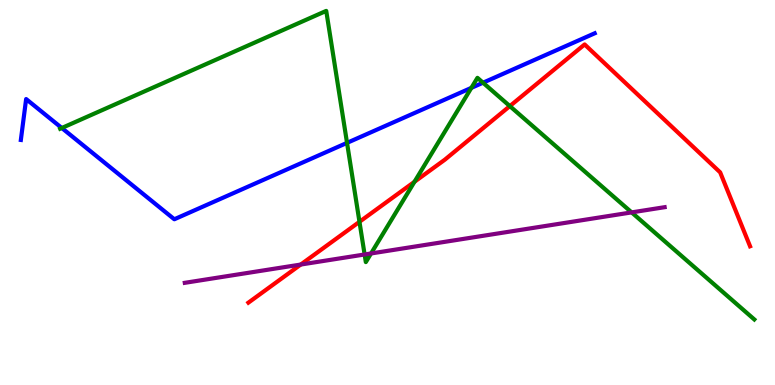[{'lines': ['blue', 'red'], 'intersections': []}, {'lines': ['green', 'red'], 'intersections': [{'x': 4.64, 'y': 4.24}, {'x': 5.35, 'y': 5.28}, {'x': 6.58, 'y': 7.24}]}, {'lines': ['purple', 'red'], 'intersections': [{'x': 3.88, 'y': 3.13}]}, {'lines': ['blue', 'green'], 'intersections': [{'x': 0.797, 'y': 6.68}, {'x': 4.48, 'y': 6.29}, {'x': 6.08, 'y': 7.72}, {'x': 6.23, 'y': 7.85}]}, {'lines': ['blue', 'purple'], 'intersections': []}, {'lines': ['green', 'purple'], 'intersections': [{'x': 4.7, 'y': 3.39}, {'x': 4.79, 'y': 3.42}, {'x': 8.15, 'y': 4.48}]}]